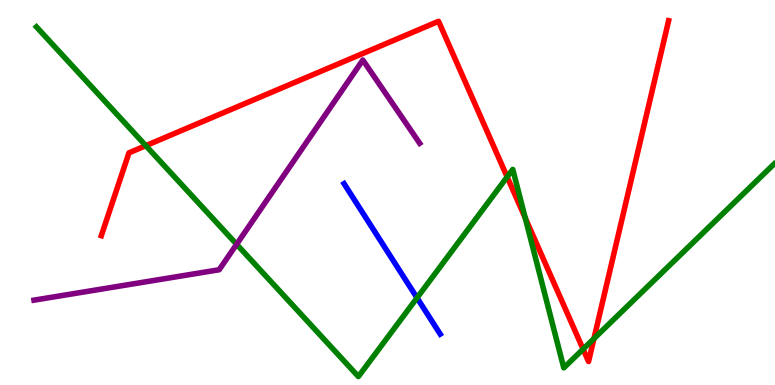[{'lines': ['blue', 'red'], 'intersections': []}, {'lines': ['green', 'red'], 'intersections': [{'x': 1.88, 'y': 6.22}, {'x': 6.54, 'y': 5.41}, {'x': 6.78, 'y': 4.34}, {'x': 7.52, 'y': 0.932}, {'x': 7.66, 'y': 1.2}]}, {'lines': ['purple', 'red'], 'intersections': []}, {'lines': ['blue', 'green'], 'intersections': [{'x': 5.38, 'y': 2.26}]}, {'lines': ['blue', 'purple'], 'intersections': []}, {'lines': ['green', 'purple'], 'intersections': [{'x': 3.05, 'y': 3.65}]}]